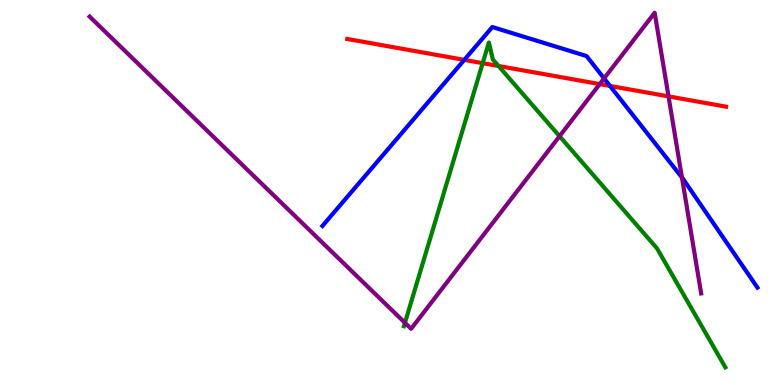[{'lines': ['blue', 'red'], 'intersections': [{'x': 5.99, 'y': 8.44}, {'x': 7.87, 'y': 7.77}]}, {'lines': ['green', 'red'], 'intersections': [{'x': 6.23, 'y': 8.36}, {'x': 6.43, 'y': 8.29}]}, {'lines': ['purple', 'red'], 'intersections': [{'x': 7.74, 'y': 7.82}, {'x': 8.63, 'y': 7.5}]}, {'lines': ['blue', 'green'], 'intersections': []}, {'lines': ['blue', 'purple'], 'intersections': [{'x': 7.79, 'y': 7.96}, {'x': 8.8, 'y': 5.39}]}, {'lines': ['green', 'purple'], 'intersections': [{'x': 5.23, 'y': 1.62}, {'x': 7.22, 'y': 6.46}]}]